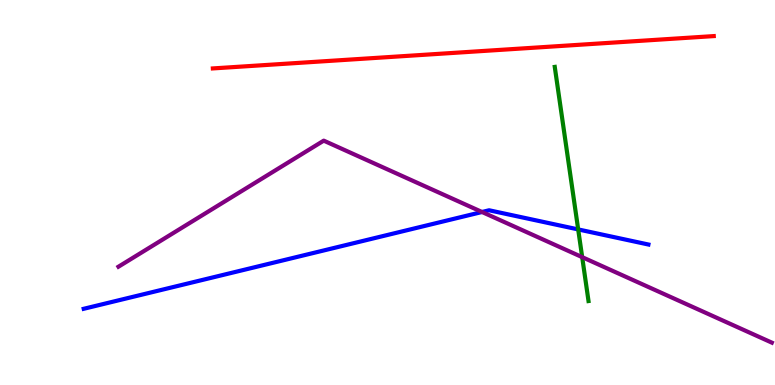[{'lines': ['blue', 'red'], 'intersections': []}, {'lines': ['green', 'red'], 'intersections': []}, {'lines': ['purple', 'red'], 'intersections': []}, {'lines': ['blue', 'green'], 'intersections': [{'x': 7.46, 'y': 4.04}]}, {'lines': ['blue', 'purple'], 'intersections': [{'x': 6.22, 'y': 4.49}]}, {'lines': ['green', 'purple'], 'intersections': [{'x': 7.51, 'y': 3.32}]}]